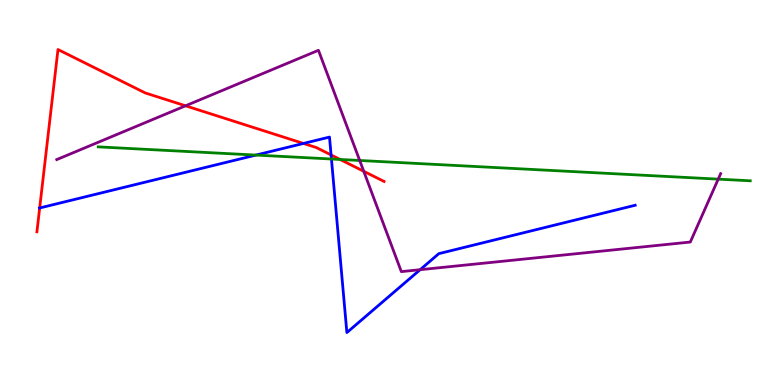[{'lines': ['blue', 'red'], 'intersections': [{'x': 0.512, 'y': 4.6}, {'x': 3.92, 'y': 6.27}, {'x': 4.27, 'y': 5.98}]}, {'lines': ['green', 'red'], 'intersections': [{'x': 4.39, 'y': 5.86}]}, {'lines': ['purple', 'red'], 'intersections': [{'x': 2.39, 'y': 7.25}, {'x': 4.69, 'y': 5.55}]}, {'lines': ['blue', 'green'], 'intersections': [{'x': 3.3, 'y': 5.97}, {'x': 4.28, 'y': 5.87}]}, {'lines': ['blue', 'purple'], 'intersections': [{'x': 5.42, 'y': 2.99}]}, {'lines': ['green', 'purple'], 'intersections': [{'x': 4.64, 'y': 5.83}, {'x': 9.27, 'y': 5.35}]}]